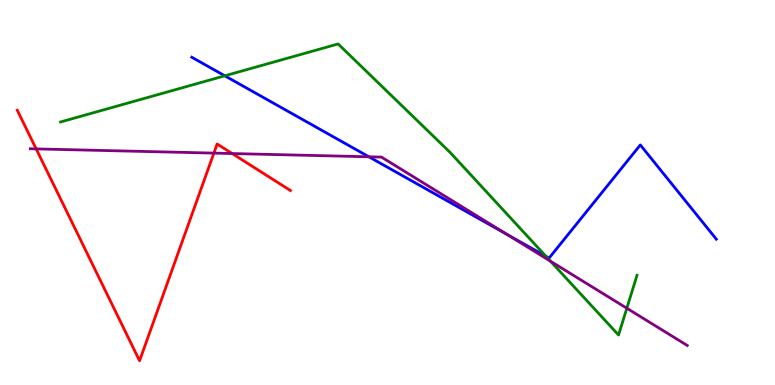[{'lines': ['blue', 'red'], 'intersections': []}, {'lines': ['green', 'red'], 'intersections': []}, {'lines': ['purple', 'red'], 'intersections': [{'x': 0.467, 'y': 6.13}, {'x': 2.76, 'y': 6.02}, {'x': 3.0, 'y': 6.01}]}, {'lines': ['blue', 'green'], 'intersections': [{'x': 2.9, 'y': 8.03}, {'x': 7.04, 'y': 3.34}]}, {'lines': ['blue', 'purple'], 'intersections': [{'x': 4.76, 'y': 5.93}, {'x': 6.54, 'y': 3.91}]}, {'lines': ['green', 'purple'], 'intersections': [{'x': 7.1, 'y': 3.22}, {'x': 8.09, 'y': 1.99}]}]